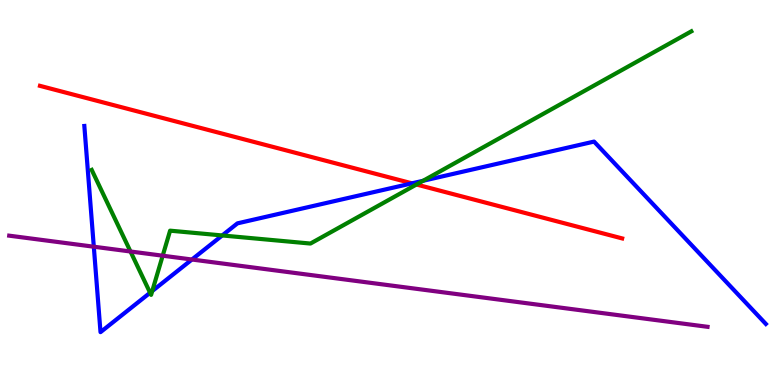[{'lines': ['blue', 'red'], 'intersections': [{'x': 5.32, 'y': 5.24}]}, {'lines': ['green', 'red'], 'intersections': [{'x': 5.37, 'y': 5.21}]}, {'lines': ['purple', 'red'], 'intersections': []}, {'lines': ['blue', 'green'], 'intersections': [{'x': 1.94, 'y': 2.4}, {'x': 1.96, 'y': 2.44}, {'x': 2.87, 'y': 3.88}, {'x': 5.46, 'y': 5.3}]}, {'lines': ['blue', 'purple'], 'intersections': [{'x': 1.21, 'y': 3.59}, {'x': 2.48, 'y': 3.26}]}, {'lines': ['green', 'purple'], 'intersections': [{'x': 1.68, 'y': 3.47}, {'x': 2.1, 'y': 3.36}]}]